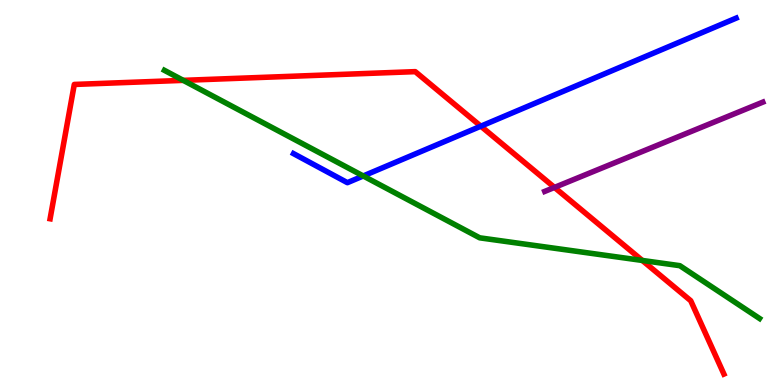[{'lines': ['blue', 'red'], 'intersections': [{'x': 6.2, 'y': 6.72}]}, {'lines': ['green', 'red'], 'intersections': [{'x': 2.36, 'y': 7.91}, {'x': 8.29, 'y': 3.23}]}, {'lines': ['purple', 'red'], 'intersections': [{'x': 7.15, 'y': 5.13}]}, {'lines': ['blue', 'green'], 'intersections': [{'x': 4.69, 'y': 5.43}]}, {'lines': ['blue', 'purple'], 'intersections': []}, {'lines': ['green', 'purple'], 'intersections': []}]